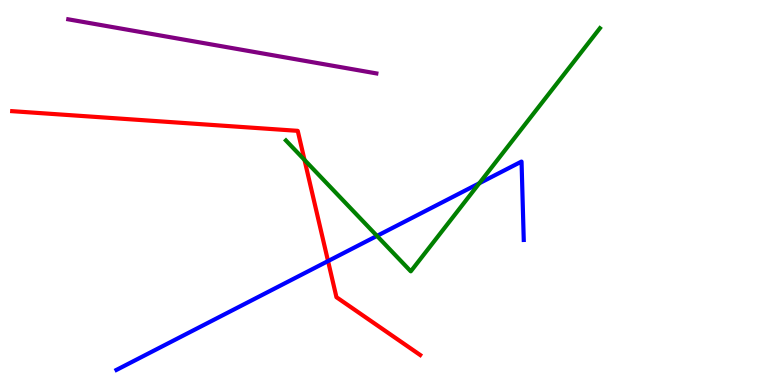[{'lines': ['blue', 'red'], 'intersections': [{'x': 4.23, 'y': 3.22}]}, {'lines': ['green', 'red'], 'intersections': [{'x': 3.93, 'y': 5.85}]}, {'lines': ['purple', 'red'], 'intersections': []}, {'lines': ['blue', 'green'], 'intersections': [{'x': 4.86, 'y': 3.87}, {'x': 6.18, 'y': 5.24}]}, {'lines': ['blue', 'purple'], 'intersections': []}, {'lines': ['green', 'purple'], 'intersections': []}]